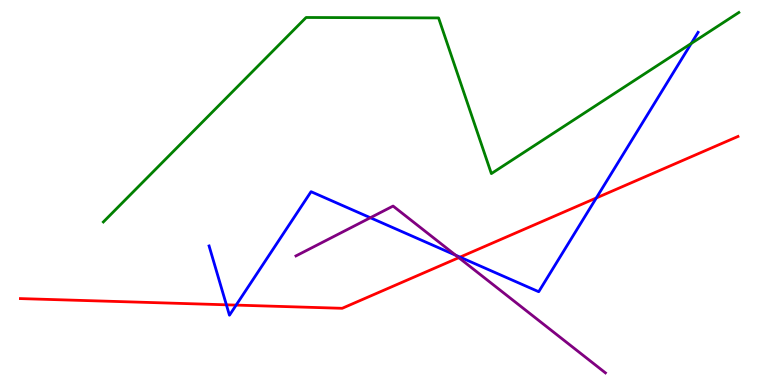[{'lines': ['blue', 'red'], 'intersections': [{'x': 2.92, 'y': 2.08}, {'x': 3.05, 'y': 2.08}, {'x': 5.94, 'y': 3.32}, {'x': 7.69, 'y': 4.86}]}, {'lines': ['green', 'red'], 'intersections': []}, {'lines': ['purple', 'red'], 'intersections': [{'x': 5.92, 'y': 3.31}]}, {'lines': ['blue', 'green'], 'intersections': [{'x': 8.92, 'y': 8.87}]}, {'lines': ['blue', 'purple'], 'intersections': [{'x': 4.78, 'y': 4.34}, {'x': 5.88, 'y': 3.37}]}, {'lines': ['green', 'purple'], 'intersections': []}]